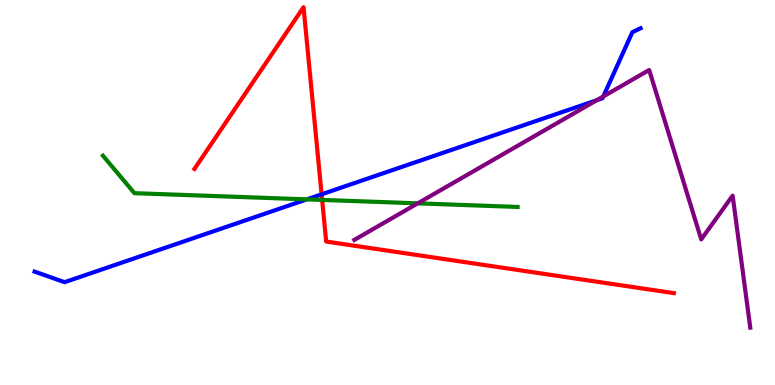[{'lines': ['blue', 'red'], 'intersections': [{'x': 4.15, 'y': 4.95}]}, {'lines': ['green', 'red'], 'intersections': [{'x': 4.16, 'y': 4.81}]}, {'lines': ['purple', 'red'], 'intersections': []}, {'lines': ['blue', 'green'], 'intersections': [{'x': 3.96, 'y': 4.82}]}, {'lines': ['blue', 'purple'], 'intersections': [{'x': 7.7, 'y': 7.4}, {'x': 7.79, 'y': 7.5}]}, {'lines': ['green', 'purple'], 'intersections': [{'x': 5.39, 'y': 4.72}]}]